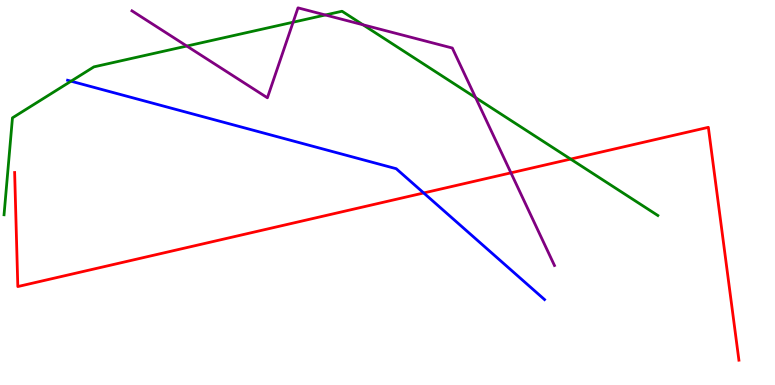[{'lines': ['blue', 'red'], 'intersections': [{'x': 5.47, 'y': 4.99}]}, {'lines': ['green', 'red'], 'intersections': [{'x': 7.36, 'y': 5.87}]}, {'lines': ['purple', 'red'], 'intersections': [{'x': 6.59, 'y': 5.51}]}, {'lines': ['blue', 'green'], 'intersections': [{'x': 0.917, 'y': 7.89}]}, {'lines': ['blue', 'purple'], 'intersections': []}, {'lines': ['green', 'purple'], 'intersections': [{'x': 2.41, 'y': 8.8}, {'x': 3.78, 'y': 9.42}, {'x': 4.2, 'y': 9.61}, {'x': 4.68, 'y': 9.36}, {'x': 6.14, 'y': 7.46}]}]